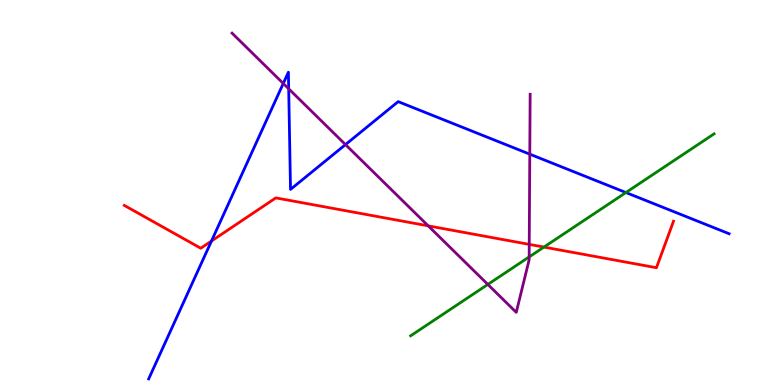[{'lines': ['blue', 'red'], 'intersections': [{'x': 2.73, 'y': 3.74}]}, {'lines': ['green', 'red'], 'intersections': [{'x': 7.02, 'y': 3.58}]}, {'lines': ['purple', 'red'], 'intersections': [{'x': 5.53, 'y': 4.13}, {'x': 6.83, 'y': 3.65}]}, {'lines': ['blue', 'green'], 'intersections': [{'x': 8.08, 'y': 5.0}]}, {'lines': ['blue', 'purple'], 'intersections': [{'x': 3.66, 'y': 7.83}, {'x': 3.73, 'y': 7.69}, {'x': 4.46, 'y': 6.24}, {'x': 6.84, 'y': 6.0}]}, {'lines': ['green', 'purple'], 'intersections': [{'x': 6.29, 'y': 2.61}, {'x': 6.83, 'y': 3.33}]}]